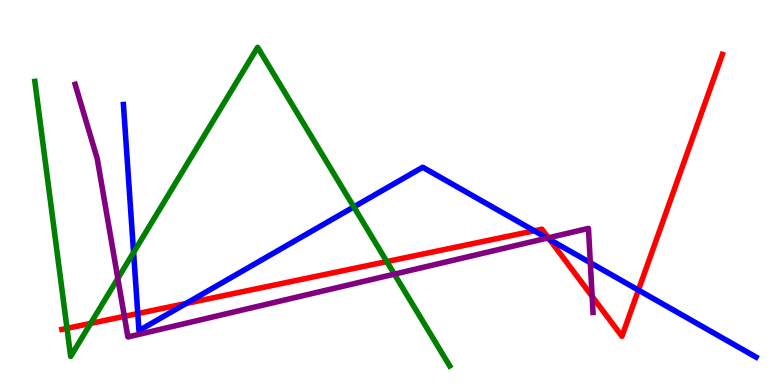[{'lines': ['blue', 'red'], 'intersections': [{'x': 1.78, 'y': 1.86}, {'x': 2.4, 'y': 2.12}, {'x': 6.89, 'y': 4.01}, {'x': 7.09, 'y': 3.78}, {'x': 8.24, 'y': 2.46}]}, {'lines': ['green', 'red'], 'intersections': [{'x': 0.865, 'y': 1.47}, {'x': 1.17, 'y': 1.6}, {'x': 4.99, 'y': 3.21}]}, {'lines': ['purple', 'red'], 'intersections': [{'x': 1.6, 'y': 1.78}, {'x': 7.08, 'y': 3.82}, {'x': 7.64, 'y': 2.3}]}, {'lines': ['blue', 'green'], 'intersections': [{'x': 1.72, 'y': 3.44}, {'x': 4.57, 'y': 4.63}]}, {'lines': ['blue', 'purple'], 'intersections': [{'x': 7.06, 'y': 3.82}, {'x': 7.62, 'y': 3.18}]}, {'lines': ['green', 'purple'], 'intersections': [{'x': 1.52, 'y': 2.77}, {'x': 5.09, 'y': 2.88}]}]